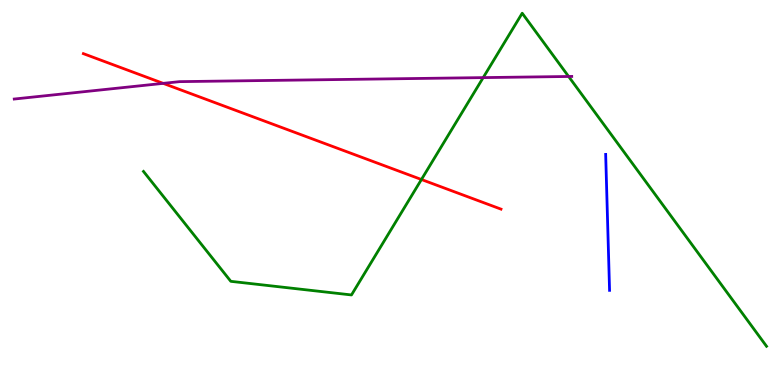[{'lines': ['blue', 'red'], 'intersections': []}, {'lines': ['green', 'red'], 'intersections': [{'x': 5.44, 'y': 5.34}]}, {'lines': ['purple', 'red'], 'intersections': [{'x': 2.11, 'y': 7.83}]}, {'lines': ['blue', 'green'], 'intersections': []}, {'lines': ['blue', 'purple'], 'intersections': []}, {'lines': ['green', 'purple'], 'intersections': [{'x': 6.23, 'y': 7.98}, {'x': 7.34, 'y': 8.01}]}]